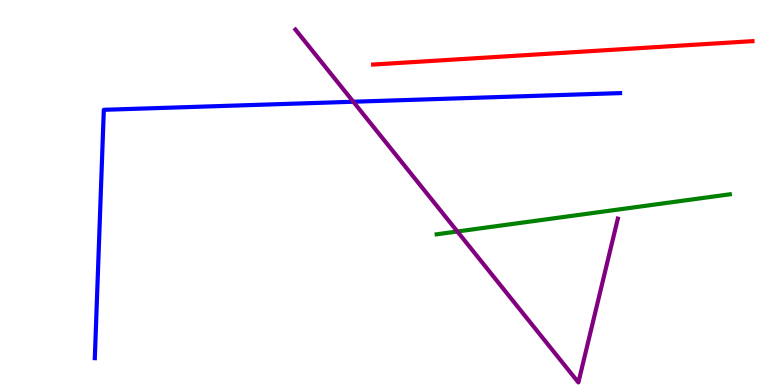[{'lines': ['blue', 'red'], 'intersections': []}, {'lines': ['green', 'red'], 'intersections': []}, {'lines': ['purple', 'red'], 'intersections': []}, {'lines': ['blue', 'green'], 'intersections': []}, {'lines': ['blue', 'purple'], 'intersections': [{'x': 4.56, 'y': 7.36}]}, {'lines': ['green', 'purple'], 'intersections': [{'x': 5.9, 'y': 3.99}]}]